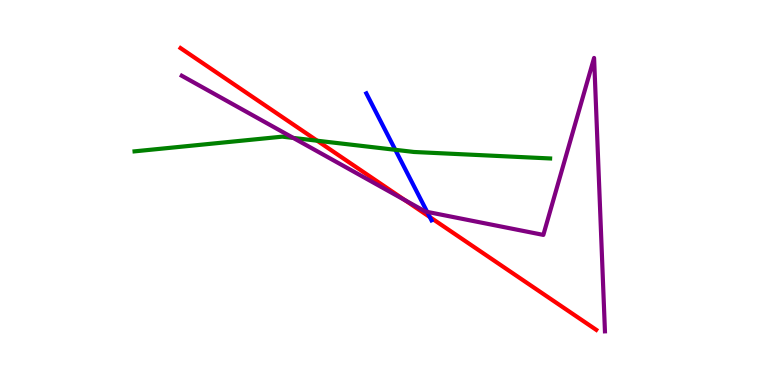[{'lines': ['blue', 'red'], 'intersections': [{'x': 5.55, 'y': 4.36}]}, {'lines': ['green', 'red'], 'intersections': [{'x': 4.09, 'y': 6.35}]}, {'lines': ['purple', 'red'], 'intersections': [{'x': 5.22, 'y': 4.8}]}, {'lines': ['blue', 'green'], 'intersections': [{'x': 5.1, 'y': 6.11}]}, {'lines': ['blue', 'purple'], 'intersections': [{'x': 5.51, 'y': 4.5}]}, {'lines': ['green', 'purple'], 'intersections': [{'x': 3.78, 'y': 6.42}]}]